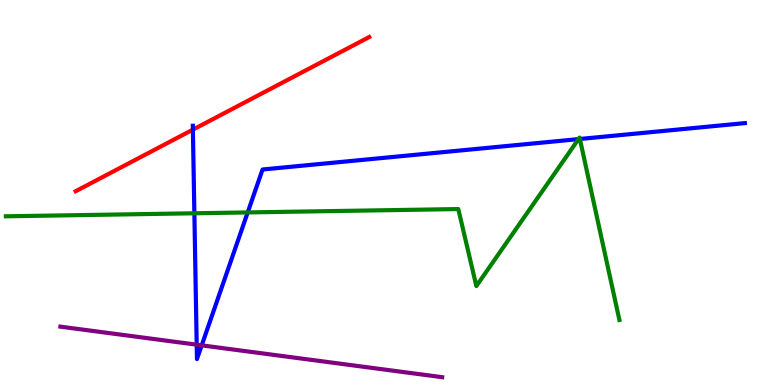[{'lines': ['blue', 'red'], 'intersections': [{'x': 2.49, 'y': 6.63}]}, {'lines': ['green', 'red'], 'intersections': []}, {'lines': ['purple', 'red'], 'intersections': []}, {'lines': ['blue', 'green'], 'intersections': [{'x': 2.51, 'y': 4.46}, {'x': 3.2, 'y': 4.48}, {'x': 7.46, 'y': 6.39}, {'x': 7.48, 'y': 6.39}]}, {'lines': ['blue', 'purple'], 'intersections': [{'x': 2.54, 'y': 1.05}, {'x': 2.6, 'y': 1.03}]}, {'lines': ['green', 'purple'], 'intersections': []}]